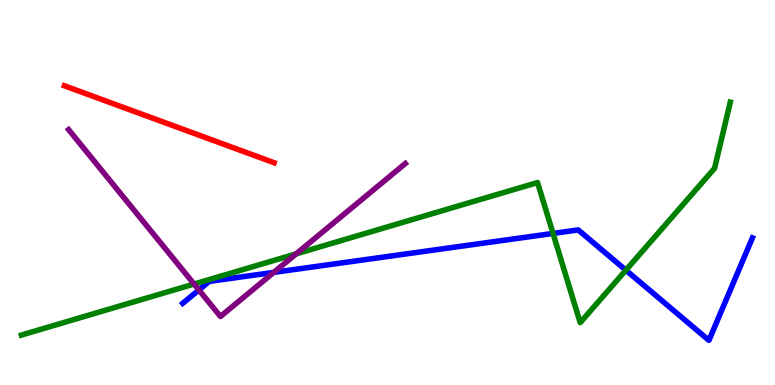[{'lines': ['blue', 'red'], 'intersections': []}, {'lines': ['green', 'red'], 'intersections': []}, {'lines': ['purple', 'red'], 'intersections': []}, {'lines': ['blue', 'green'], 'intersections': [{'x': 7.14, 'y': 3.94}, {'x': 8.08, 'y': 2.98}]}, {'lines': ['blue', 'purple'], 'intersections': [{'x': 2.57, 'y': 2.47}, {'x': 3.53, 'y': 2.92}]}, {'lines': ['green', 'purple'], 'intersections': [{'x': 2.5, 'y': 2.62}, {'x': 3.82, 'y': 3.41}]}]